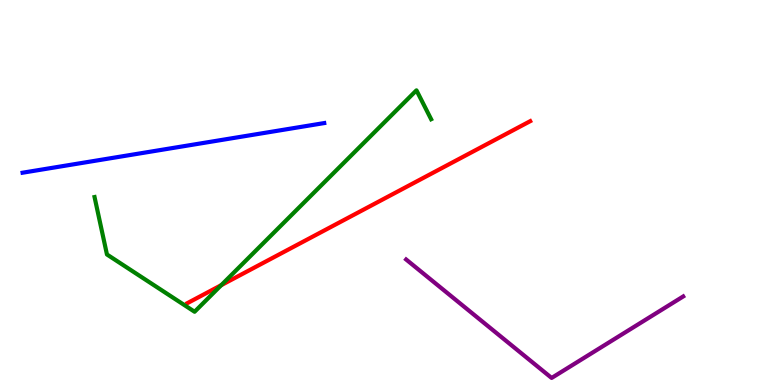[{'lines': ['blue', 'red'], 'intersections': []}, {'lines': ['green', 'red'], 'intersections': [{'x': 2.85, 'y': 2.59}]}, {'lines': ['purple', 'red'], 'intersections': []}, {'lines': ['blue', 'green'], 'intersections': []}, {'lines': ['blue', 'purple'], 'intersections': []}, {'lines': ['green', 'purple'], 'intersections': []}]